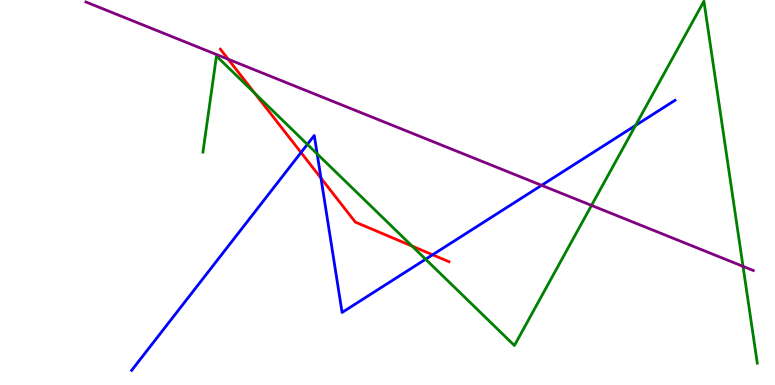[{'lines': ['blue', 'red'], 'intersections': [{'x': 3.88, 'y': 6.04}, {'x': 4.14, 'y': 5.37}, {'x': 5.58, 'y': 3.38}]}, {'lines': ['green', 'red'], 'intersections': [{'x': 3.29, 'y': 7.58}, {'x': 5.32, 'y': 3.61}]}, {'lines': ['purple', 'red'], 'intersections': [{'x': 2.94, 'y': 8.46}]}, {'lines': ['blue', 'green'], 'intersections': [{'x': 3.97, 'y': 6.25}, {'x': 4.09, 'y': 6.0}, {'x': 5.49, 'y': 3.27}, {'x': 8.2, 'y': 6.74}]}, {'lines': ['blue', 'purple'], 'intersections': [{'x': 6.99, 'y': 5.19}]}, {'lines': ['green', 'purple'], 'intersections': [{'x': 7.63, 'y': 4.66}, {'x': 9.59, 'y': 3.08}]}]